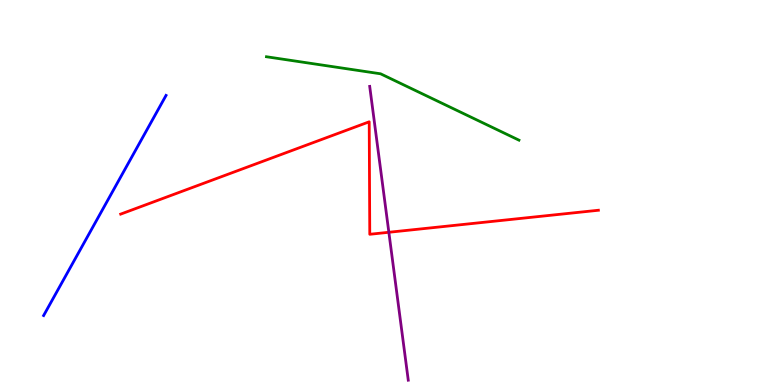[{'lines': ['blue', 'red'], 'intersections': []}, {'lines': ['green', 'red'], 'intersections': []}, {'lines': ['purple', 'red'], 'intersections': [{'x': 5.02, 'y': 3.97}]}, {'lines': ['blue', 'green'], 'intersections': []}, {'lines': ['blue', 'purple'], 'intersections': []}, {'lines': ['green', 'purple'], 'intersections': []}]